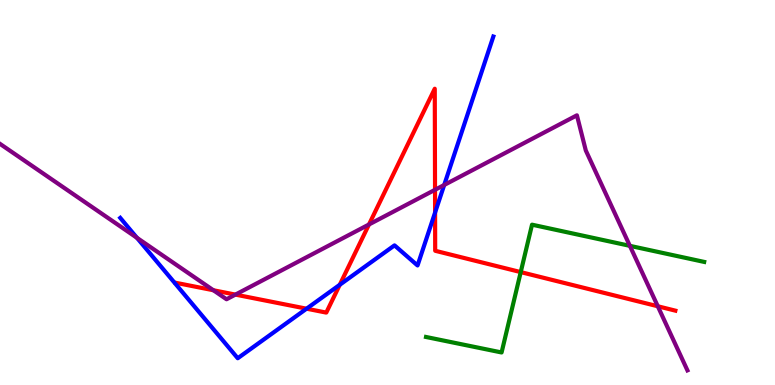[{'lines': ['blue', 'red'], 'intersections': [{'x': 3.96, 'y': 1.98}, {'x': 4.38, 'y': 2.6}, {'x': 5.61, 'y': 4.48}]}, {'lines': ['green', 'red'], 'intersections': [{'x': 6.72, 'y': 2.93}]}, {'lines': ['purple', 'red'], 'intersections': [{'x': 2.75, 'y': 2.46}, {'x': 3.04, 'y': 2.35}, {'x': 4.76, 'y': 4.17}, {'x': 5.61, 'y': 5.07}, {'x': 8.49, 'y': 2.04}]}, {'lines': ['blue', 'green'], 'intersections': []}, {'lines': ['blue', 'purple'], 'intersections': [{'x': 1.77, 'y': 3.82}, {'x': 5.73, 'y': 5.2}]}, {'lines': ['green', 'purple'], 'intersections': [{'x': 8.13, 'y': 3.61}]}]